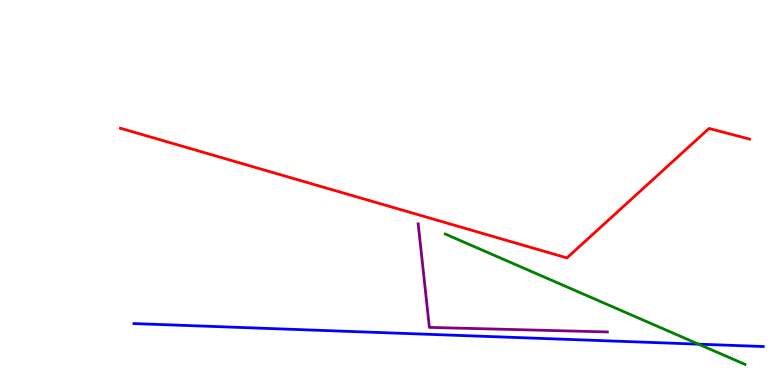[{'lines': ['blue', 'red'], 'intersections': []}, {'lines': ['green', 'red'], 'intersections': []}, {'lines': ['purple', 'red'], 'intersections': []}, {'lines': ['blue', 'green'], 'intersections': [{'x': 9.01, 'y': 1.06}]}, {'lines': ['blue', 'purple'], 'intersections': []}, {'lines': ['green', 'purple'], 'intersections': []}]